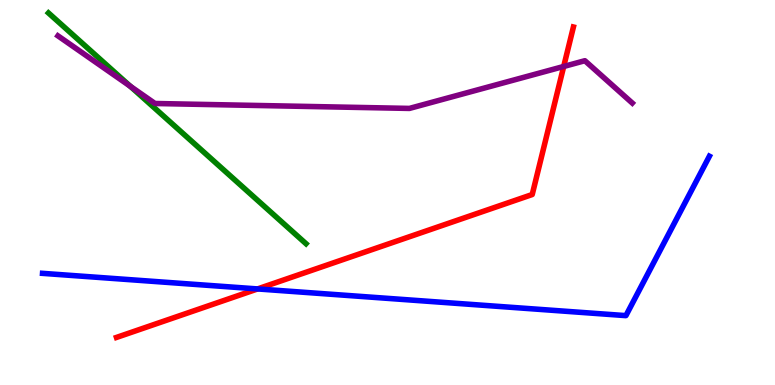[{'lines': ['blue', 'red'], 'intersections': [{'x': 3.32, 'y': 2.5}]}, {'lines': ['green', 'red'], 'intersections': []}, {'lines': ['purple', 'red'], 'intersections': [{'x': 7.27, 'y': 8.27}]}, {'lines': ['blue', 'green'], 'intersections': []}, {'lines': ['blue', 'purple'], 'intersections': []}, {'lines': ['green', 'purple'], 'intersections': [{'x': 1.68, 'y': 7.76}]}]